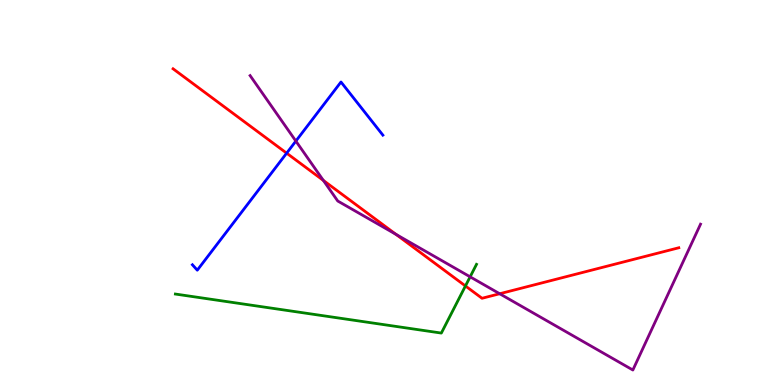[{'lines': ['blue', 'red'], 'intersections': [{'x': 3.7, 'y': 6.02}]}, {'lines': ['green', 'red'], 'intersections': [{'x': 6.01, 'y': 2.57}]}, {'lines': ['purple', 'red'], 'intersections': [{'x': 4.17, 'y': 5.31}, {'x': 5.11, 'y': 3.91}, {'x': 6.45, 'y': 2.37}]}, {'lines': ['blue', 'green'], 'intersections': []}, {'lines': ['blue', 'purple'], 'intersections': [{'x': 3.82, 'y': 6.34}]}, {'lines': ['green', 'purple'], 'intersections': [{'x': 6.07, 'y': 2.81}]}]